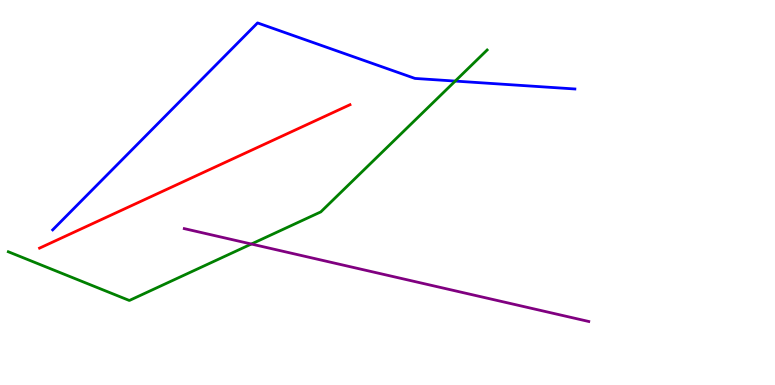[{'lines': ['blue', 'red'], 'intersections': []}, {'lines': ['green', 'red'], 'intersections': []}, {'lines': ['purple', 'red'], 'intersections': []}, {'lines': ['blue', 'green'], 'intersections': [{'x': 5.87, 'y': 7.89}]}, {'lines': ['blue', 'purple'], 'intersections': []}, {'lines': ['green', 'purple'], 'intersections': [{'x': 3.24, 'y': 3.66}]}]